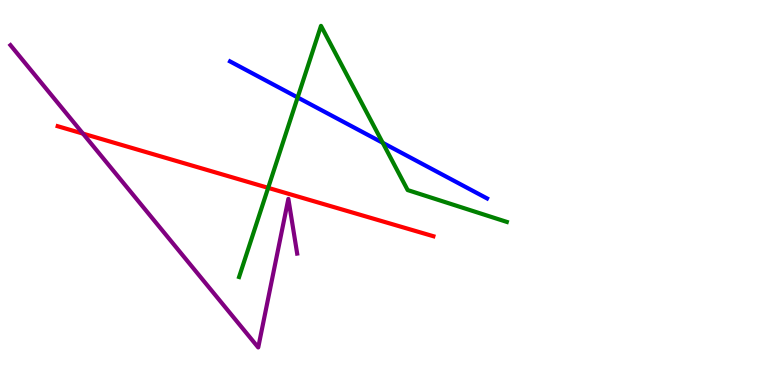[{'lines': ['blue', 'red'], 'intersections': []}, {'lines': ['green', 'red'], 'intersections': [{'x': 3.46, 'y': 5.12}]}, {'lines': ['purple', 'red'], 'intersections': [{'x': 1.07, 'y': 6.53}]}, {'lines': ['blue', 'green'], 'intersections': [{'x': 3.84, 'y': 7.47}, {'x': 4.94, 'y': 6.29}]}, {'lines': ['blue', 'purple'], 'intersections': []}, {'lines': ['green', 'purple'], 'intersections': []}]